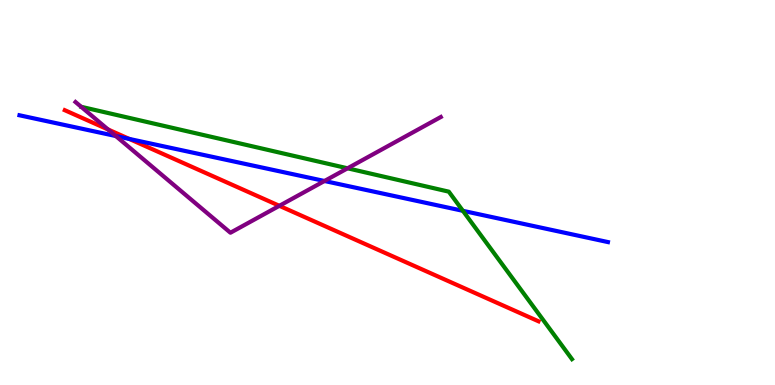[{'lines': ['blue', 'red'], 'intersections': [{'x': 1.67, 'y': 6.39}]}, {'lines': ['green', 'red'], 'intersections': []}, {'lines': ['purple', 'red'], 'intersections': [{'x': 1.39, 'y': 6.64}, {'x': 3.6, 'y': 4.65}]}, {'lines': ['blue', 'green'], 'intersections': [{'x': 5.97, 'y': 4.52}]}, {'lines': ['blue', 'purple'], 'intersections': [{'x': 1.49, 'y': 6.47}, {'x': 4.19, 'y': 5.3}]}, {'lines': ['green', 'purple'], 'intersections': [{'x': 4.48, 'y': 5.63}]}]